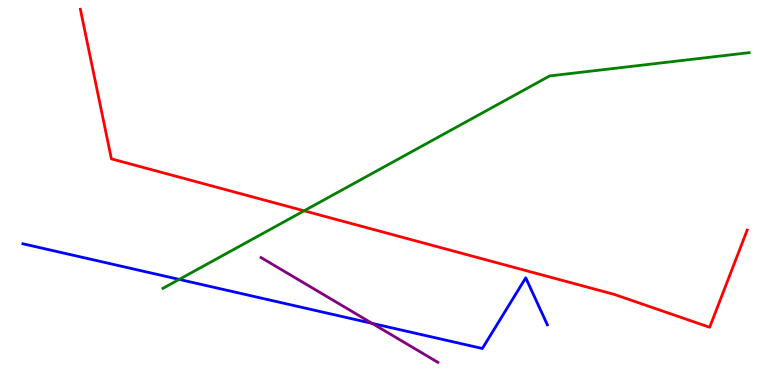[{'lines': ['blue', 'red'], 'intersections': []}, {'lines': ['green', 'red'], 'intersections': [{'x': 3.92, 'y': 4.52}]}, {'lines': ['purple', 'red'], 'intersections': []}, {'lines': ['blue', 'green'], 'intersections': [{'x': 2.31, 'y': 2.74}]}, {'lines': ['blue', 'purple'], 'intersections': [{'x': 4.8, 'y': 1.6}]}, {'lines': ['green', 'purple'], 'intersections': []}]